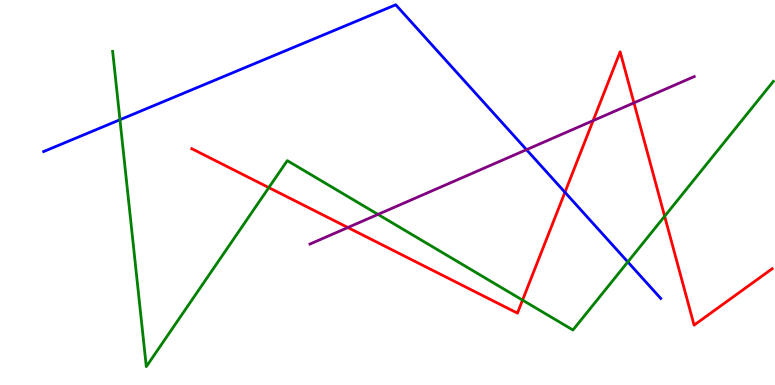[{'lines': ['blue', 'red'], 'intersections': [{'x': 7.29, 'y': 5.01}]}, {'lines': ['green', 'red'], 'intersections': [{'x': 3.47, 'y': 5.13}, {'x': 6.74, 'y': 2.2}, {'x': 8.58, 'y': 4.38}]}, {'lines': ['purple', 'red'], 'intersections': [{'x': 4.49, 'y': 4.09}, {'x': 7.65, 'y': 6.87}, {'x': 8.18, 'y': 7.33}]}, {'lines': ['blue', 'green'], 'intersections': [{'x': 1.55, 'y': 6.89}, {'x': 8.1, 'y': 3.2}]}, {'lines': ['blue', 'purple'], 'intersections': [{'x': 6.79, 'y': 6.11}]}, {'lines': ['green', 'purple'], 'intersections': [{'x': 4.88, 'y': 4.43}]}]